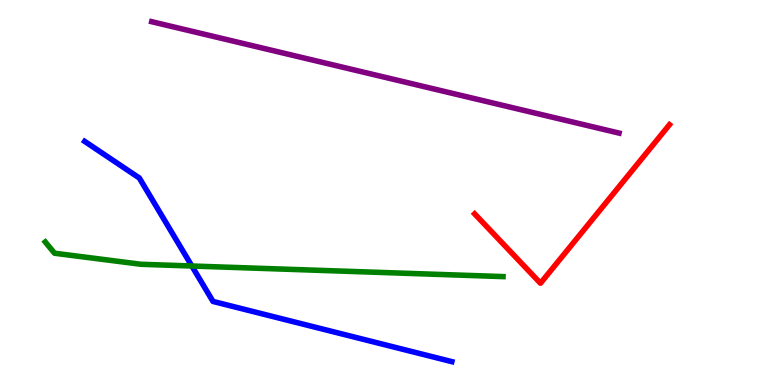[{'lines': ['blue', 'red'], 'intersections': []}, {'lines': ['green', 'red'], 'intersections': []}, {'lines': ['purple', 'red'], 'intersections': []}, {'lines': ['blue', 'green'], 'intersections': [{'x': 2.48, 'y': 3.09}]}, {'lines': ['blue', 'purple'], 'intersections': []}, {'lines': ['green', 'purple'], 'intersections': []}]